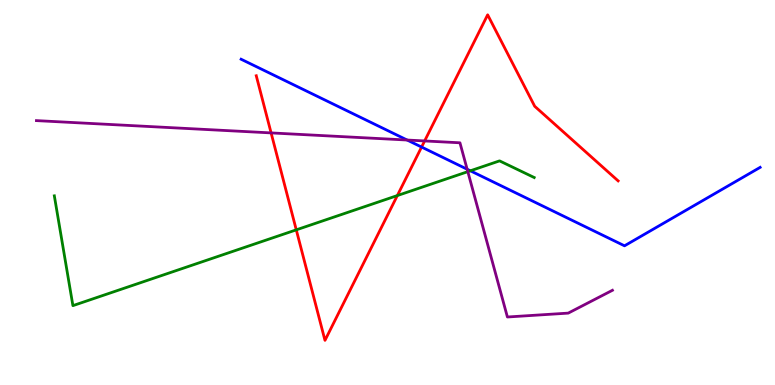[{'lines': ['blue', 'red'], 'intersections': [{'x': 5.44, 'y': 6.18}]}, {'lines': ['green', 'red'], 'intersections': [{'x': 3.82, 'y': 4.03}, {'x': 5.13, 'y': 4.92}]}, {'lines': ['purple', 'red'], 'intersections': [{'x': 3.5, 'y': 6.55}, {'x': 5.48, 'y': 6.34}]}, {'lines': ['blue', 'green'], 'intersections': [{'x': 6.07, 'y': 5.56}]}, {'lines': ['blue', 'purple'], 'intersections': [{'x': 5.25, 'y': 6.36}, {'x': 6.03, 'y': 5.6}]}, {'lines': ['green', 'purple'], 'intersections': [{'x': 6.04, 'y': 5.54}]}]